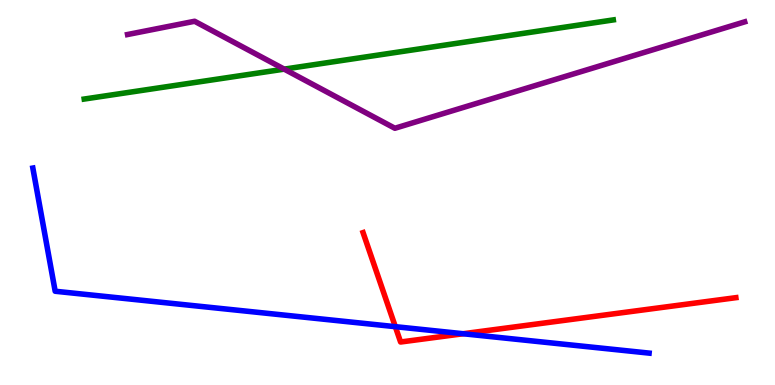[{'lines': ['blue', 'red'], 'intersections': [{'x': 5.1, 'y': 1.51}, {'x': 5.98, 'y': 1.33}]}, {'lines': ['green', 'red'], 'intersections': []}, {'lines': ['purple', 'red'], 'intersections': []}, {'lines': ['blue', 'green'], 'intersections': []}, {'lines': ['blue', 'purple'], 'intersections': []}, {'lines': ['green', 'purple'], 'intersections': [{'x': 3.67, 'y': 8.2}]}]